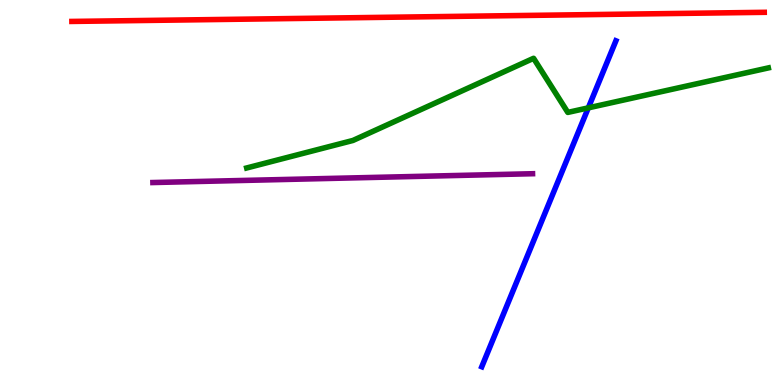[{'lines': ['blue', 'red'], 'intersections': []}, {'lines': ['green', 'red'], 'intersections': []}, {'lines': ['purple', 'red'], 'intersections': []}, {'lines': ['blue', 'green'], 'intersections': [{'x': 7.59, 'y': 7.2}]}, {'lines': ['blue', 'purple'], 'intersections': []}, {'lines': ['green', 'purple'], 'intersections': []}]